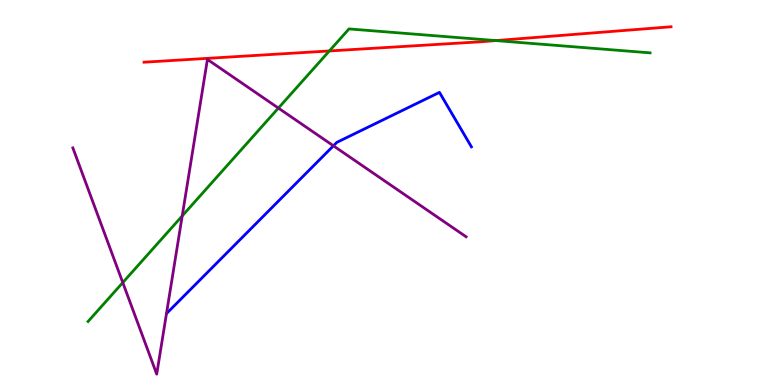[{'lines': ['blue', 'red'], 'intersections': []}, {'lines': ['green', 'red'], 'intersections': [{'x': 4.25, 'y': 8.68}, {'x': 6.4, 'y': 8.95}]}, {'lines': ['purple', 'red'], 'intersections': []}, {'lines': ['blue', 'green'], 'intersections': []}, {'lines': ['blue', 'purple'], 'intersections': [{'x': 4.3, 'y': 6.21}]}, {'lines': ['green', 'purple'], 'intersections': [{'x': 1.58, 'y': 2.66}, {'x': 2.35, 'y': 4.39}, {'x': 3.59, 'y': 7.19}]}]